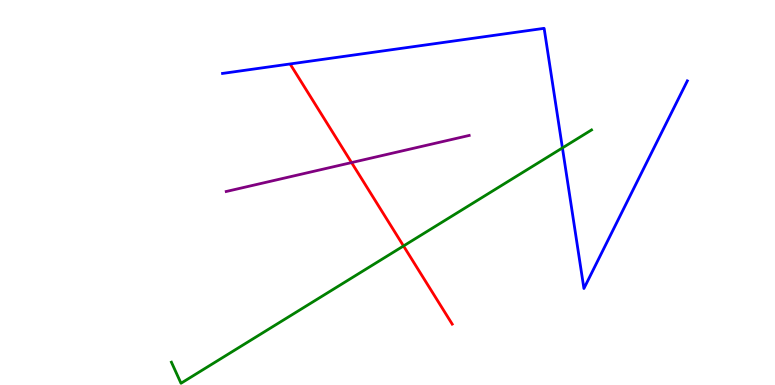[{'lines': ['blue', 'red'], 'intersections': []}, {'lines': ['green', 'red'], 'intersections': [{'x': 5.21, 'y': 3.61}]}, {'lines': ['purple', 'red'], 'intersections': [{'x': 4.54, 'y': 5.78}]}, {'lines': ['blue', 'green'], 'intersections': [{'x': 7.26, 'y': 6.16}]}, {'lines': ['blue', 'purple'], 'intersections': []}, {'lines': ['green', 'purple'], 'intersections': []}]